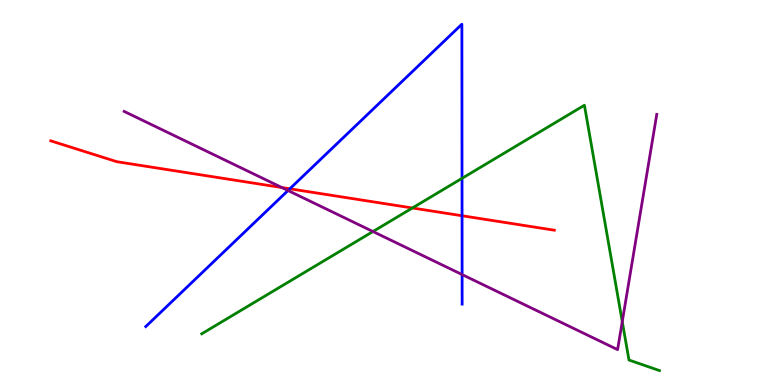[{'lines': ['blue', 'red'], 'intersections': [{'x': 3.74, 'y': 5.1}, {'x': 5.96, 'y': 4.4}]}, {'lines': ['green', 'red'], 'intersections': [{'x': 5.32, 'y': 4.6}]}, {'lines': ['purple', 'red'], 'intersections': [{'x': 3.64, 'y': 5.13}]}, {'lines': ['blue', 'green'], 'intersections': [{'x': 5.96, 'y': 5.37}]}, {'lines': ['blue', 'purple'], 'intersections': [{'x': 3.72, 'y': 5.05}, {'x': 5.96, 'y': 2.87}]}, {'lines': ['green', 'purple'], 'intersections': [{'x': 4.81, 'y': 3.99}, {'x': 8.03, 'y': 1.65}]}]